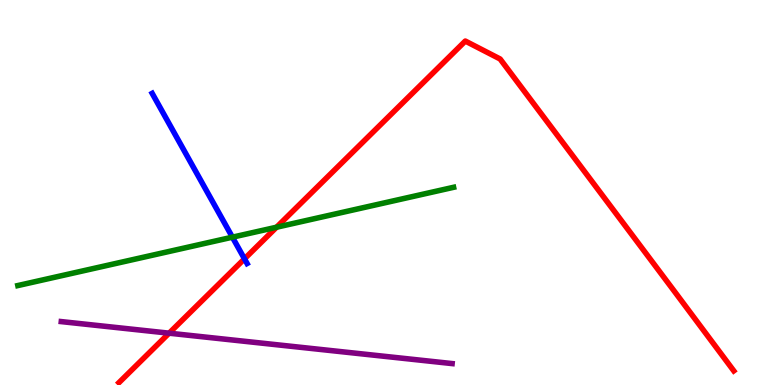[{'lines': ['blue', 'red'], 'intersections': [{'x': 3.15, 'y': 3.28}]}, {'lines': ['green', 'red'], 'intersections': [{'x': 3.57, 'y': 4.1}]}, {'lines': ['purple', 'red'], 'intersections': [{'x': 2.18, 'y': 1.35}]}, {'lines': ['blue', 'green'], 'intersections': [{'x': 3.0, 'y': 3.84}]}, {'lines': ['blue', 'purple'], 'intersections': []}, {'lines': ['green', 'purple'], 'intersections': []}]